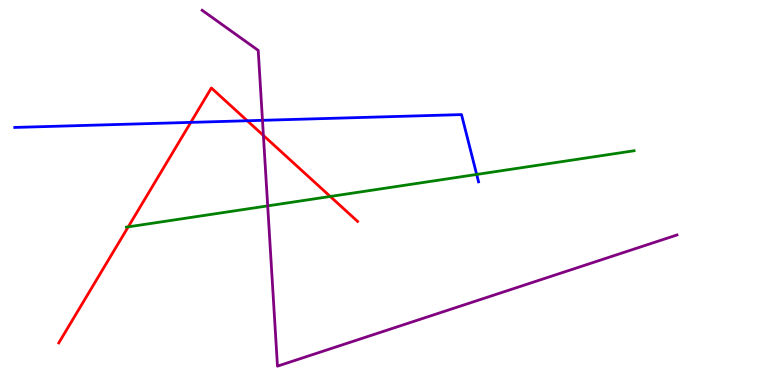[{'lines': ['blue', 'red'], 'intersections': [{'x': 2.46, 'y': 6.82}, {'x': 3.19, 'y': 6.86}]}, {'lines': ['green', 'red'], 'intersections': [{'x': 1.65, 'y': 4.11}, {'x': 4.26, 'y': 4.9}]}, {'lines': ['purple', 'red'], 'intersections': [{'x': 3.4, 'y': 6.48}]}, {'lines': ['blue', 'green'], 'intersections': [{'x': 6.15, 'y': 5.47}]}, {'lines': ['blue', 'purple'], 'intersections': [{'x': 3.39, 'y': 6.87}]}, {'lines': ['green', 'purple'], 'intersections': [{'x': 3.45, 'y': 4.65}]}]